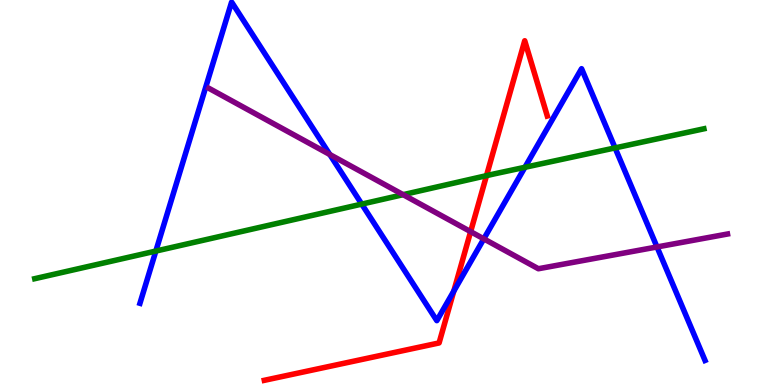[{'lines': ['blue', 'red'], 'intersections': [{'x': 5.86, 'y': 2.44}]}, {'lines': ['green', 'red'], 'intersections': [{'x': 6.28, 'y': 5.44}]}, {'lines': ['purple', 'red'], 'intersections': [{'x': 6.07, 'y': 3.98}]}, {'lines': ['blue', 'green'], 'intersections': [{'x': 2.01, 'y': 3.48}, {'x': 4.67, 'y': 4.7}, {'x': 6.77, 'y': 5.65}, {'x': 7.94, 'y': 6.16}]}, {'lines': ['blue', 'purple'], 'intersections': [{'x': 4.26, 'y': 5.99}, {'x': 6.24, 'y': 3.8}, {'x': 8.48, 'y': 3.59}]}, {'lines': ['green', 'purple'], 'intersections': [{'x': 5.2, 'y': 4.94}]}]